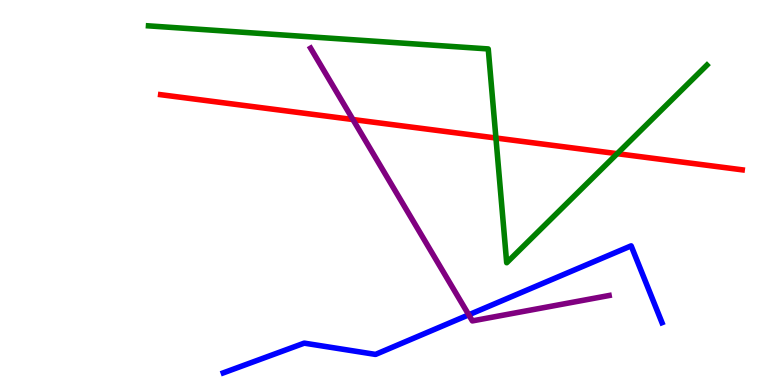[{'lines': ['blue', 'red'], 'intersections': []}, {'lines': ['green', 'red'], 'intersections': [{'x': 6.4, 'y': 6.42}, {'x': 7.96, 'y': 6.01}]}, {'lines': ['purple', 'red'], 'intersections': [{'x': 4.55, 'y': 6.9}]}, {'lines': ['blue', 'green'], 'intersections': []}, {'lines': ['blue', 'purple'], 'intersections': [{'x': 6.05, 'y': 1.82}]}, {'lines': ['green', 'purple'], 'intersections': []}]